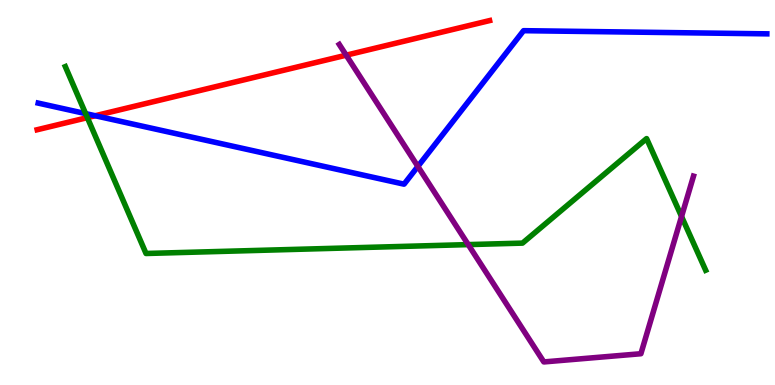[{'lines': ['blue', 'red'], 'intersections': [{'x': 1.23, 'y': 6.99}]}, {'lines': ['green', 'red'], 'intersections': [{'x': 1.13, 'y': 6.94}]}, {'lines': ['purple', 'red'], 'intersections': [{'x': 4.47, 'y': 8.57}]}, {'lines': ['blue', 'green'], 'intersections': [{'x': 1.1, 'y': 7.05}]}, {'lines': ['blue', 'purple'], 'intersections': [{'x': 5.39, 'y': 5.68}]}, {'lines': ['green', 'purple'], 'intersections': [{'x': 6.04, 'y': 3.65}, {'x': 8.79, 'y': 4.38}]}]